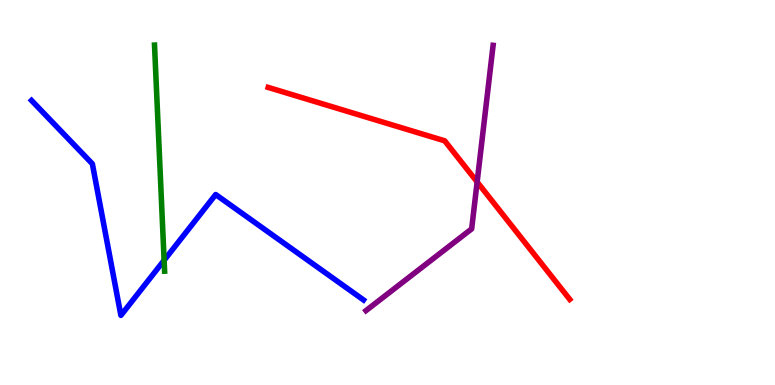[{'lines': ['blue', 'red'], 'intersections': []}, {'lines': ['green', 'red'], 'intersections': []}, {'lines': ['purple', 'red'], 'intersections': [{'x': 6.16, 'y': 5.27}]}, {'lines': ['blue', 'green'], 'intersections': [{'x': 2.12, 'y': 3.24}]}, {'lines': ['blue', 'purple'], 'intersections': []}, {'lines': ['green', 'purple'], 'intersections': []}]